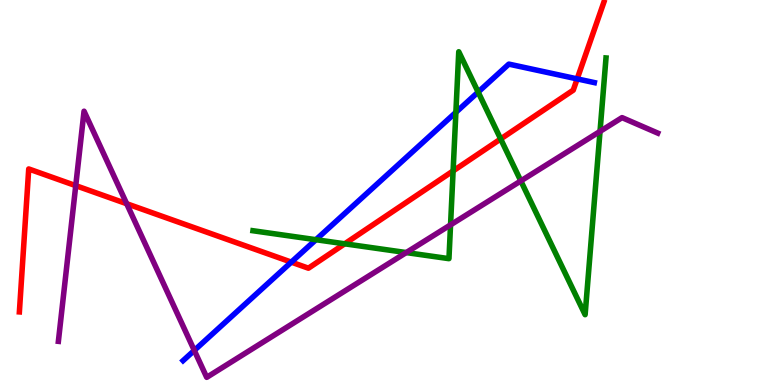[{'lines': ['blue', 'red'], 'intersections': [{'x': 3.76, 'y': 3.19}, {'x': 7.45, 'y': 7.95}]}, {'lines': ['green', 'red'], 'intersections': [{'x': 4.45, 'y': 3.67}, {'x': 5.85, 'y': 5.56}, {'x': 6.46, 'y': 6.39}]}, {'lines': ['purple', 'red'], 'intersections': [{'x': 0.977, 'y': 5.18}, {'x': 1.63, 'y': 4.71}]}, {'lines': ['blue', 'green'], 'intersections': [{'x': 4.08, 'y': 3.77}, {'x': 5.88, 'y': 7.08}, {'x': 6.17, 'y': 7.61}]}, {'lines': ['blue', 'purple'], 'intersections': [{'x': 2.51, 'y': 0.898}]}, {'lines': ['green', 'purple'], 'intersections': [{'x': 5.24, 'y': 3.44}, {'x': 5.81, 'y': 4.16}, {'x': 6.72, 'y': 5.3}, {'x': 7.74, 'y': 6.59}]}]